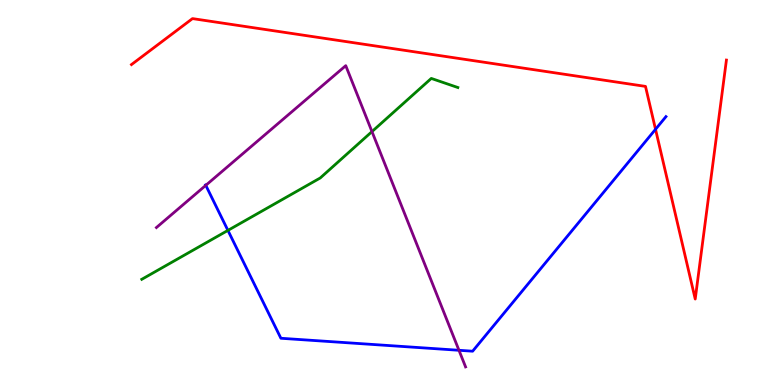[{'lines': ['blue', 'red'], 'intersections': [{'x': 8.46, 'y': 6.64}]}, {'lines': ['green', 'red'], 'intersections': []}, {'lines': ['purple', 'red'], 'intersections': []}, {'lines': ['blue', 'green'], 'intersections': [{'x': 2.94, 'y': 4.02}]}, {'lines': ['blue', 'purple'], 'intersections': [{'x': 2.66, 'y': 5.19}, {'x': 5.92, 'y': 0.902}]}, {'lines': ['green', 'purple'], 'intersections': [{'x': 4.8, 'y': 6.58}]}]